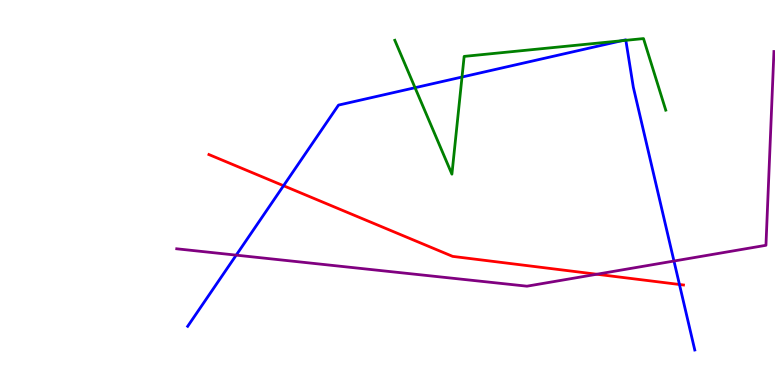[{'lines': ['blue', 'red'], 'intersections': [{'x': 3.66, 'y': 5.18}, {'x': 8.77, 'y': 2.61}]}, {'lines': ['green', 'red'], 'intersections': []}, {'lines': ['purple', 'red'], 'intersections': [{'x': 7.7, 'y': 2.88}]}, {'lines': ['blue', 'green'], 'intersections': [{'x': 5.36, 'y': 7.72}, {'x': 5.96, 'y': 8.0}, {'x': 8.02, 'y': 8.94}, {'x': 8.08, 'y': 8.95}]}, {'lines': ['blue', 'purple'], 'intersections': [{'x': 3.05, 'y': 3.37}, {'x': 8.7, 'y': 3.22}]}, {'lines': ['green', 'purple'], 'intersections': []}]